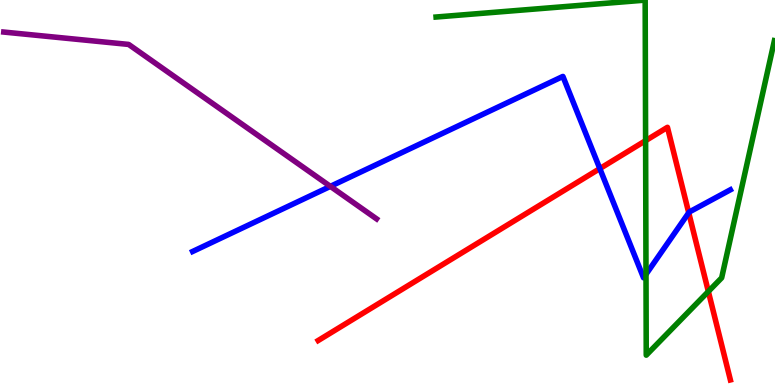[{'lines': ['blue', 'red'], 'intersections': [{'x': 7.74, 'y': 5.62}, {'x': 8.89, 'y': 4.47}]}, {'lines': ['green', 'red'], 'intersections': [{'x': 8.33, 'y': 6.35}, {'x': 9.14, 'y': 2.43}]}, {'lines': ['purple', 'red'], 'intersections': []}, {'lines': ['blue', 'green'], 'intersections': [{'x': 8.34, 'y': 2.87}]}, {'lines': ['blue', 'purple'], 'intersections': [{'x': 4.26, 'y': 5.16}]}, {'lines': ['green', 'purple'], 'intersections': []}]